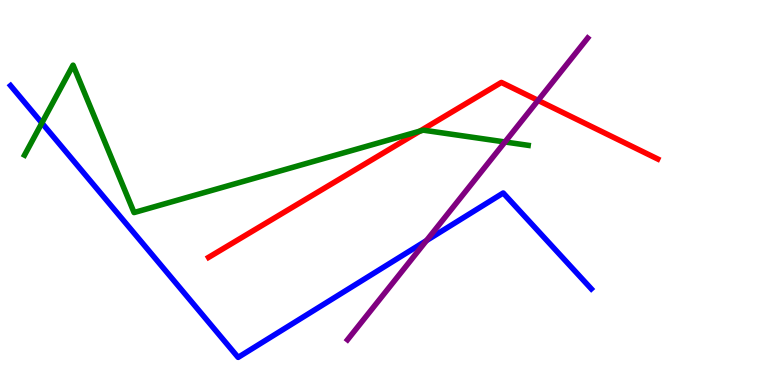[{'lines': ['blue', 'red'], 'intersections': []}, {'lines': ['green', 'red'], 'intersections': [{'x': 5.42, 'y': 6.59}]}, {'lines': ['purple', 'red'], 'intersections': [{'x': 6.94, 'y': 7.39}]}, {'lines': ['blue', 'green'], 'intersections': [{'x': 0.54, 'y': 6.81}]}, {'lines': ['blue', 'purple'], 'intersections': [{'x': 5.5, 'y': 3.75}]}, {'lines': ['green', 'purple'], 'intersections': [{'x': 6.52, 'y': 6.31}]}]